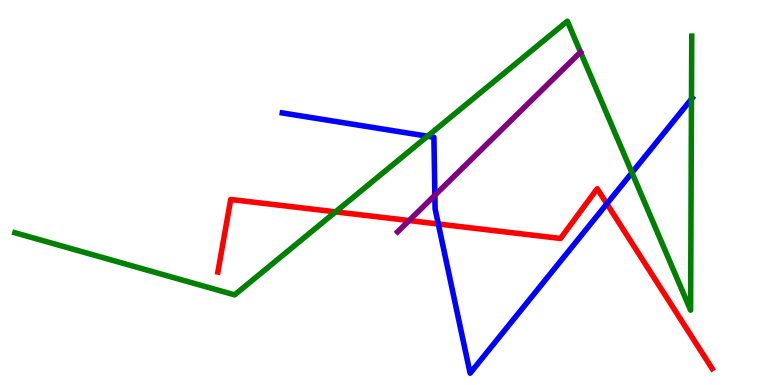[{'lines': ['blue', 'red'], 'intersections': [{'x': 5.66, 'y': 4.18}, {'x': 7.83, 'y': 4.71}]}, {'lines': ['green', 'red'], 'intersections': [{'x': 4.33, 'y': 4.5}]}, {'lines': ['purple', 'red'], 'intersections': [{'x': 5.28, 'y': 4.27}]}, {'lines': ['blue', 'green'], 'intersections': [{'x': 5.52, 'y': 6.46}, {'x': 8.15, 'y': 5.51}, {'x': 8.92, 'y': 7.43}]}, {'lines': ['blue', 'purple'], 'intersections': [{'x': 5.61, 'y': 4.93}]}, {'lines': ['green', 'purple'], 'intersections': []}]